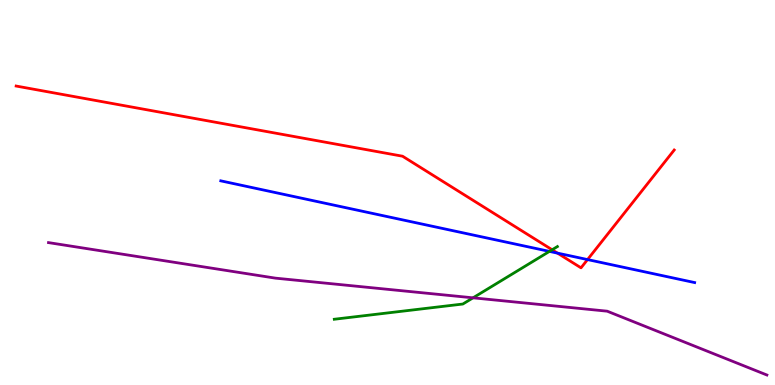[{'lines': ['blue', 'red'], 'intersections': [{'x': 7.19, 'y': 3.43}, {'x': 7.58, 'y': 3.26}]}, {'lines': ['green', 'red'], 'intersections': [{'x': 7.12, 'y': 3.51}]}, {'lines': ['purple', 'red'], 'intersections': []}, {'lines': ['blue', 'green'], 'intersections': [{'x': 7.09, 'y': 3.47}]}, {'lines': ['blue', 'purple'], 'intersections': []}, {'lines': ['green', 'purple'], 'intersections': [{'x': 6.1, 'y': 2.26}]}]